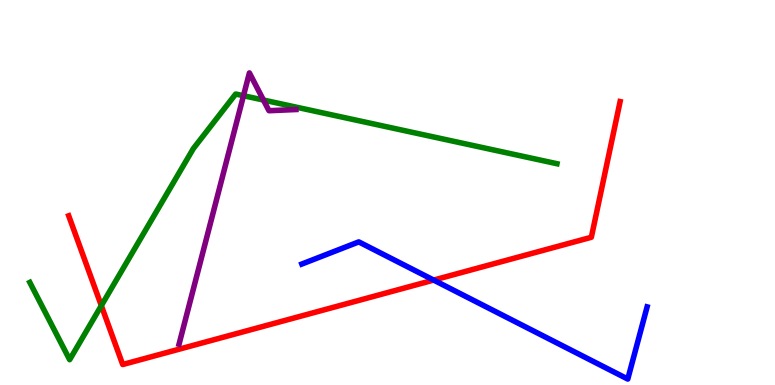[{'lines': ['blue', 'red'], 'intersections': [{'x': 5.6, 'y': 2.73}]}, {'lines': ['green', 'red'], 'intersections': [{'x': 1.31, 'y': 2.06}]}, {'lines': ['purple', 'red'], 'intersections': []}, {'lines': ['blue', 'green'], 'intersections': []}, {'lines': ['blue', 'purple'], 'intersections': []}, {'lines': ['green', 'purple'], 'intersections': [{'x': 3.14, 'y': 7.51}, {'x': 3.4, 'y': 7.4}]}]